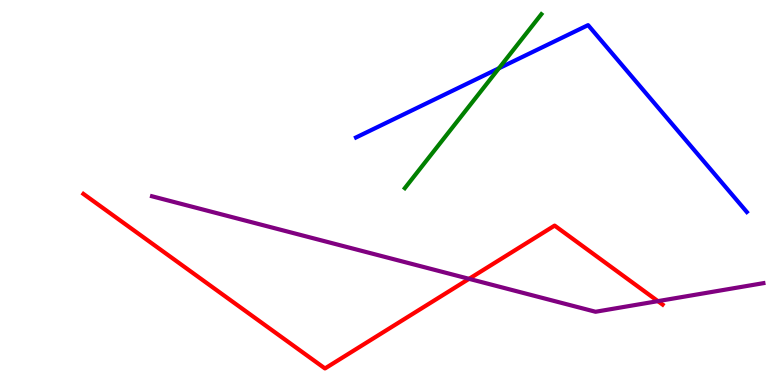[{'lines': ['blue', 'red'], 'intersections': []}, {'lines': ['green', 'red'], 'intersections': []}, {'lines': ['purple', 'red'], 'intersections': [{'x': 6.05, 'y': 2.76}, {'x': 8.49, 'y': 2.18}]}, {'lines': ['blue', 'green'], 'intersections': [{'x': 6.44, 'y': 8.23}]}, {'lines': ['blue', 'purple'], 'intersections': []}, {'lines': ['green', 'purple'], 'intersections': []}]